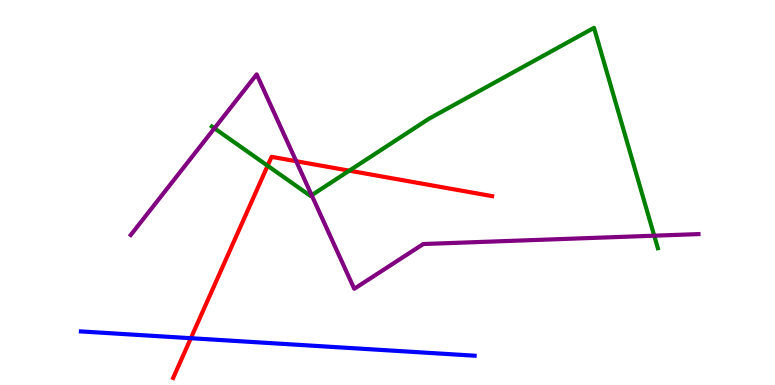[{'lines': ['blue', 'red'], 'intersections': [{'x': 2.46, 'y': 1.22}]}, {'lines': ['green', 'red'], 'intersections': [{'x': 3.45, 'y': 5.7}, {'x': 4.51, 'y': 5.57}]}, {'lines': ['purple', 'red'], 'intersections': [{'x': 3.82, 'y': 5.81}]}, {'lines': ['blue', 'green'], 'intersections': []}, {'lines': ['blue', 'purple'], 'intersections': []}, {'lines': ['green', 'purple'], 'intersections': [{'x': 2.77, 'y': 6.67}, {'x': 4.02, 'y': 4.93}, {'x': 8.44, 'y': 3.88}]}]